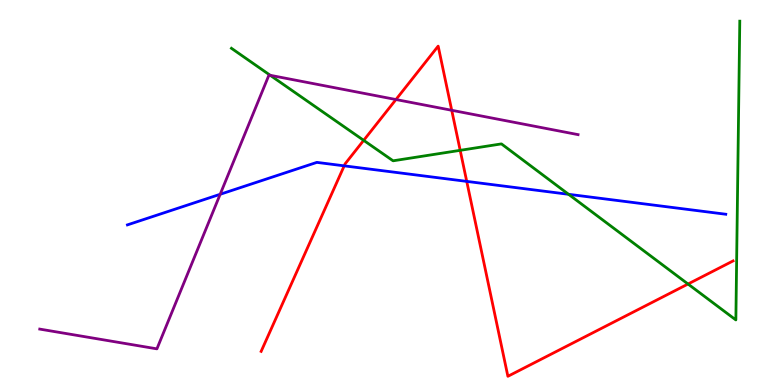[{'lines': ['blue', 'red'], 'intersections': [{'x': 4.44, 'y': 5.69}, {'x': 6.02, 'y': 5.29}]}, {'lines': ['green', 'red'], 'intersections': [{'x': 4.69, 'y': 6.35}, {'x': 5.94, 'y': 6.1}, {'x': 8.88, 'y': 2.62}]}, {'lines': ['purple', 'red'], 'intersections': [{'x': 5.11, 'y': 7.41}, {'x': 5.83, 'y': 7.14}]}, {'lines': ['blue', 'green'], 'intersections': [{'x': 7.34, 'y': 4.95}]}, {'lines': ['blue', 'purple'], 'intersections': [{'x': 2.84, 'y': 4.95}]}, {'lines': ['green', 'purple'], 'intersections': [{'x': 3.49, 'y': 8.04}]}]